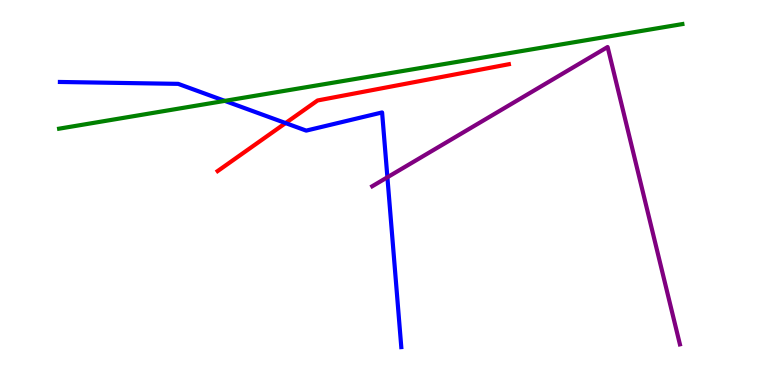[{'lines': ['blue', 'red'], 'intersections': [{'x': 3.68, 'y': 6.8}]}, {'lines': ['green', 'red'], 'intersections': []}, {'lines': ['purple', 'red'], 'intersections': []}, {'lines': ['blue', 'green'], 'intersections': [{'x': 2.9, 'y': 7.38}]}, {'lines': ['blue', 'purple'], 'intersections': [{'x': 5.0, 'y': 5.4}]}, {'lines': ['green', 'purple'], 'intersections': []}]